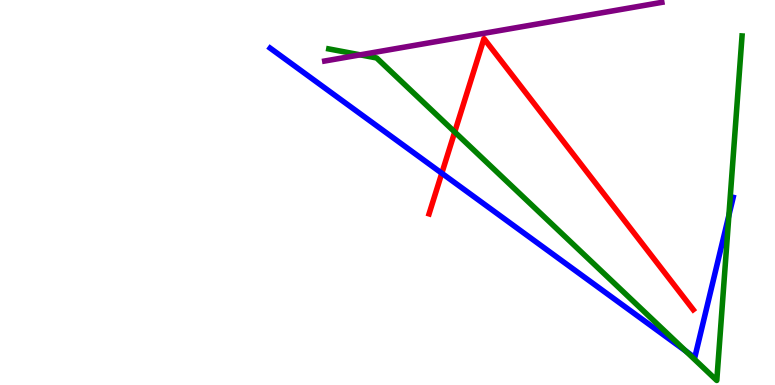[{'lines': ['blue', 'red'], 'intersections': [{'x': 5.7, 'y': 5.5}]}, {'lines': ['green', 'red'], 'intersections': [{'x': 5.87, 'y': 6.57}]}, {'lines': ['purple', 'red'], 'intersections': []}, {'lines': ['blue', 'green'], 'intersections': [{'x': 8.85, 'y': 0.881}, {'x': 9.41, 'y': 4.41}]}, {'lines': ['blue', 'purple'], 'intersections': []}, {'lines': ['green', 'purple'], 'intersections': [{'x': 4.65, 'y': 8.58}]}]